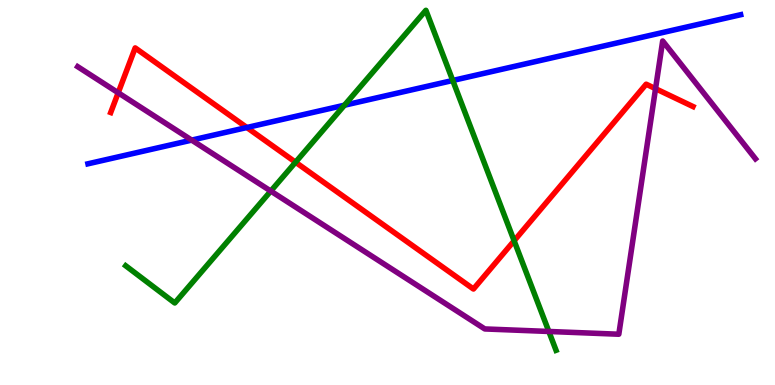[{'lines': ['blue', 'red'], 'intersections': [{'x': 3.19, 'y': 6.69}]}, {'lines': ['green', 'red'], 'intersections': [{'x': 3.81, 'y': 5.79}, {'x': 6.63, 'y': 3.75}]}, {'lines': ['purple', 'red'], 'intersections': [{'x': 1.53, 'y': 7.59}, {'x': 8.46, 'y': 7.7}]}, {'lines': ['blue', 'green'], 'intersections': [{'x': 4.44, 'y': 7.27}, {'x': 5.84, 'y': 7.91}]}, {'lines': ['blue', 'purple'], 'intersections': [{'x': 2.47, 'y': 6.36}]}, {'lines': ['green', 'purple'], 'intersections': [{'x': 3.49, 'y': 5.04}, {'x': 7.08, 'y': 1.39}]}]